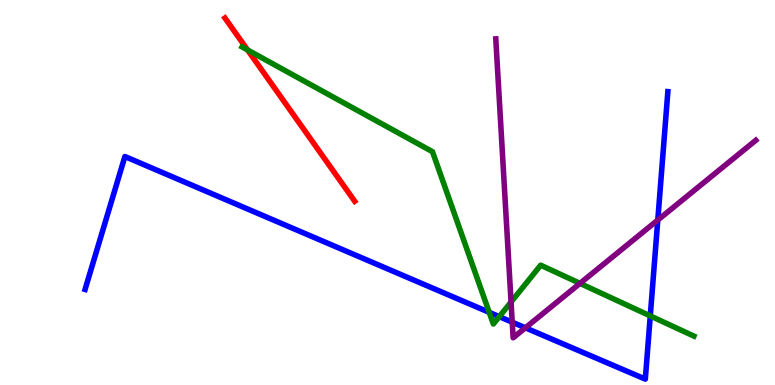[{'lines': ['blue', 'red'], 'intersections': []}, {'lines': ['green', 'red'], 'intersections': [{'x': 3.19, 'y': 8.7}]}, {'lines': ['purple', 'red'], 'intersections': []}, {'lines': ['blue', 'green'], 'intersections': [{'x': 6.31, 'y': 1.89}, {'x': 6.44, 'y': 1.78}, {'x': 8.39, 'y': 1.79}]}, {'lines': ['blue', 'purple'], 'intersections': [{'x': 6.61, 'y': 1.63}, {'x': 6.78, 'y': 1.49}, {'x': 8.49, 'y': 4.28}]}, {'lines': ['green', 'purple'], 'intersections': [{'x': 6.59, 'y': 2.16}, {'x': 7.48, 'y': 2.64}]}]